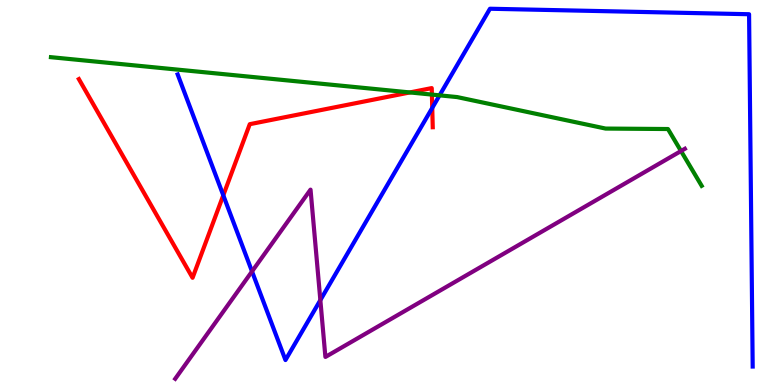[{'lines': ['blue', 'red'], 'intersections': [{'x': 2.88, 'y': 4.93}, {'x': 5.58, 'y': 7.2}]}, {'lines': ['green', 'red'], 'intersections': [{'x': 5.29, 'y': 7.6}, {'x': 5.57, 'y': 7.54}]}, {'lines': ['purple', 'red'], 'intersections': []}, {'lines': ['blue', 'green'], 'intersections': [{'x': 5.67, 'y': 7.52}]}, {'lines': ['blue', 'purple'], 'intersections': [{'x': 3.25, 'y': 2.95}, {'x': 4.13, 'y': 2.2}]}, {'lines': ['green', 'purple'], 'intersections': [{'x': 8.79, 'y': 6.08}]}]